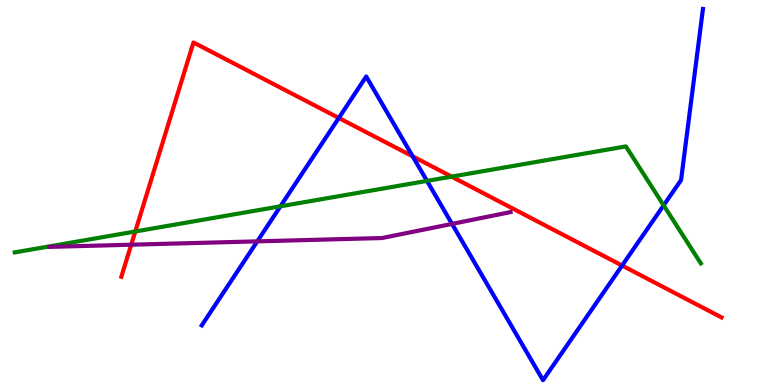[{'lines': ['blue', 'red'], 'intersections': [{'x': 4.37, 'y': 6.94}, {'x': 5.33, 'y': 5.94}, {'x': 8.03, 'y': 3.1}]}, {'lines': ['green', 'red'], 'intersections': [{'x': 1.75, 'y': 3.99}, {'x': 5.83, 'y': 5.41}]}, {'lines': ['purple', 'red'], 'intersections': [{'x': 1.69, 'y': 3.64}]}, {'lines': ['blue', 'green'], 'intersections': [{'x': 3.62, 'y': 4.64}, {'x': 5.51, 'y': 5.3}, {'x': 8.56, 'y': 4.67}]}, {'lines': ['blue', 'purple'], 'intersections': [{'x': 3.32, 'y': 3.73}, {'x': 5.83, 'y': 4.18}]}, {'lines': ['green', 'purple'], 'intersections': []}]